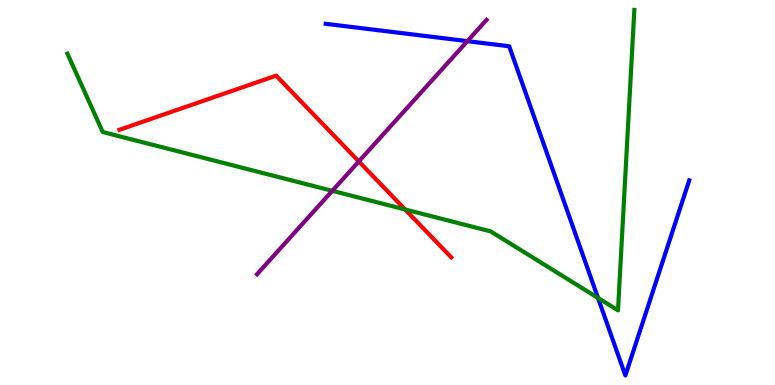[{'lines': ['blue', 'red'], 'intersections': []}, {'lines': ['green', 'red'], 'intersections': [{'x': 5.23, 'y': 4.56}]}, {'lines': ['purple', 'red'], 'intersections': [{'x': 4.63, 'y': 5.81}]}, {'lines': ['blue', 'green'], 'intersections': [{'x': 7.72, 'y': 2.26}]}, {'lines': ['blue', 'purple'], 'intersections': [{'x': 6.03, 'y': 8.93}]}, {'lines': ['green', 'purple'], 'intersections': [{'x': 4.29, 'y': 5.04}]}]